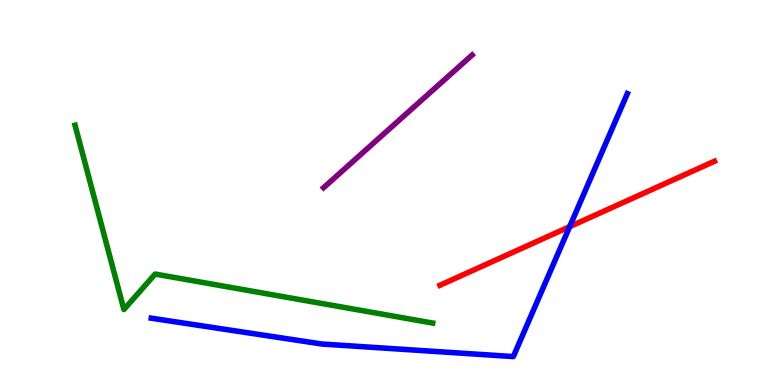[{'lines': ['blue', 'red'], 'intersections': [{'x': 7.35, 'y': 4.11}]}, {'lines': ['green', 'red'], 'intersections': []}, {'lines': ['purple', 'red'], 'intersections': []}, {'lines': ['blue', 'green'], 'intersections': []}, {'lines': ['blue', 'purple'], 'intersections': []}, {'lines': ['green', 'purple'], 'intersections': []}]